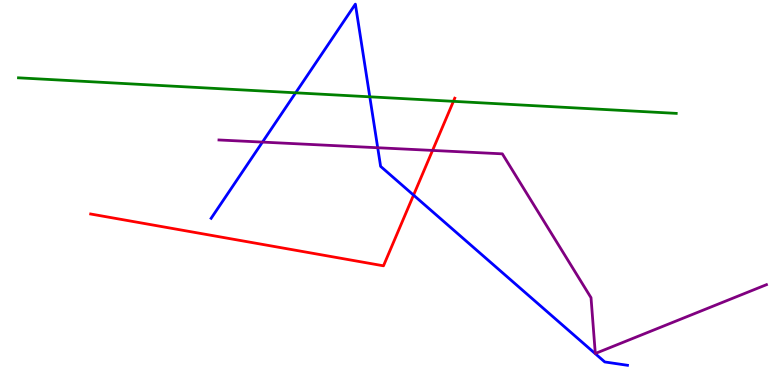[{'lines': ['blue', 'red'], 'intersections': [{'x': 5.34, 'y': 4.93}]}, {'lines': ['green', 'red'], 'intersections': [{'x': 5.85, 'y': 7.37}]}, {'lines': ['purple', 'red'], 'intersections': [{'x': 5.58, 'y': 6.09}]}, {'lines': ['blue', 'green'], 'intersections': [{'x': 3.81, 'y': 7.59}, {'x': 4.77, 'y': 7.49}]}, {'lines': ['blue', 'purple'], 'intersections': [{'x': 3.39, 'y': 6.31}, {'x': 4.87, 'y': 6.16}]}, {'lines': ['green', 'purple'], 'intersections': []}]